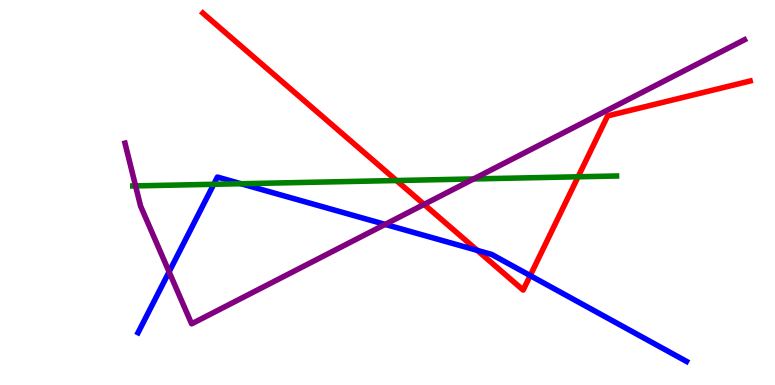[{'lines': ['blue', 'red'], 'intersections': [{'x': 6.16, 'y': 3.5}, {'x': 6.84, 'y': 2.84}]}, {'lines': ['green', 'red'], 'intersections': [{'x': 5.12, 'y': 5.31}, {'x': 7.46, 'y': 5.41}]}, {'lines': ['purple', 'red'], 'intersections': [{'x': 5.47, 'y': 4.69}]}, {'lines': ['blue', 'green'], 'intersections': [{'x': 2.76, 'y': 5.21}, {'x': 3.11, 'y': 5.23}]}, {'lines': ['blue', 'purple'], 'intersections': [{'x': 2.18, 'y': 2.94}, {'x': 4.97, 'y': 4.17}]}, {'lines': ['green', 'purple'], 'intersections': [{'x': 1.75, 'y': 5.17}, {'x': 6.11, 'y': 5.35}]}]